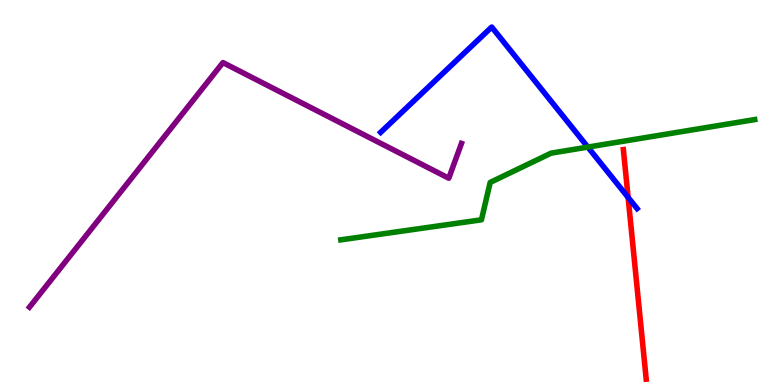[{'lines': ['blue', 'red'], 'intersections': [{'x': 8.1, 'y': 4.87}]}, {'lines': ['green', 'red'], 'intersections': []}, {'lines': ['purple', 'red'], 'intersections': []}, {'lines': ['blue', 'green'], 'intersections': [{'x': 7.58, 'y': 6.18}]}, {'lines': ['blue', 'purple'], 'intersections': []}, {'lines': ['green', 'purple'], 'intersections': []}]